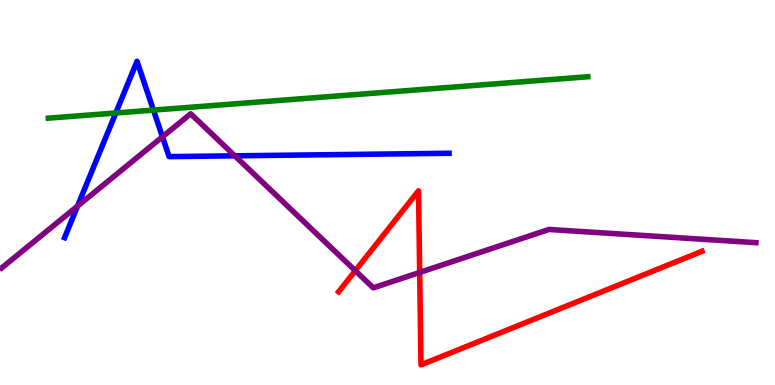[{'lines': ['blue', 'red'], 'intersections': []}, {'lines': ['green', 'red'], 'intersections': []}, {'lines': ['purple', 'red'], 'intersections': [{'x': 4.58, 'y': 2.97}, {'x': 5.42, 'y': 2.92}]}, {'lines': ['blue', 'green'], 'intersections': [{'x': 1.49, 'y': 7.07}, {'x': 1.98, 'y': 7.14}]}, {'lines': ['blue', 'purple'], 'intersections': [{'x': 1.0, 'y': 4.65}, {'x': 2.1, 'y': 6.45}, {'x': 3.03, 'y': 5.95}]}, {'lines': ['green', 'purple'], 'intersections': []}]